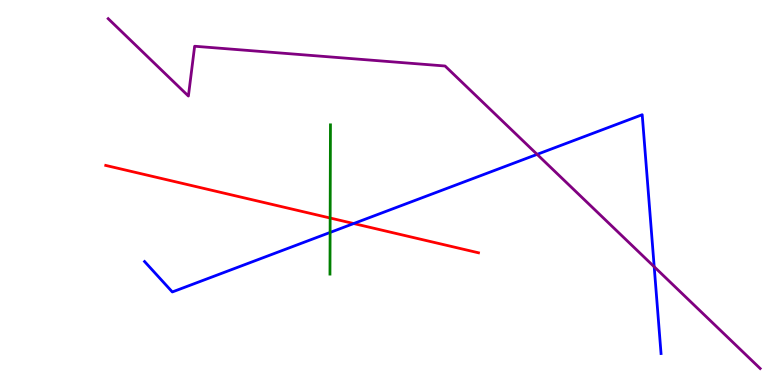[{'lines': ['blue', 'red'], 'intersections': [{'x': 4.56, 'y': 4.19}]}, {'lines': ['green', 'red'], 'intersections': [{'x': 4.26, 'y': 4.34}]}, {'lines': ['purple', 'red'], 'intersections': []}, {'lines': ['blue', 'green'], 'intersections': [{'x': 4.26, 'y': 3.96}]}, {'lines': ['blue', 'purple'], 'intersections': [{'x': 6.93, 'y': 5.99}, {'x': 8.44, 'y': 3.07}]}, {'lines': ['green', 'purple'], 'intersections': []}]